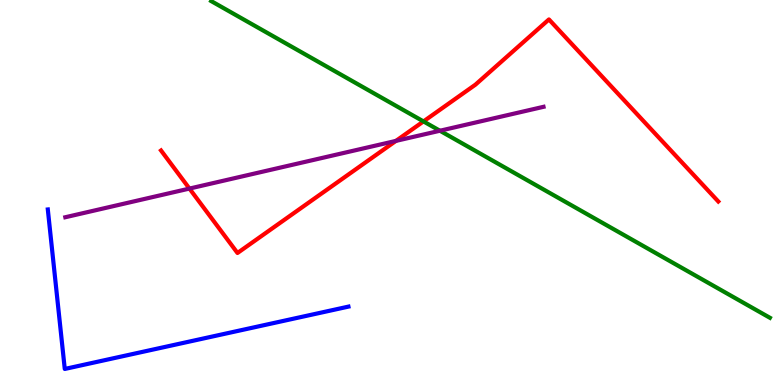[{'lines': ['blue', 'red'], 'intersections': []}, {'lines': ['green', 'red'], 'intersections': [{'x': 5.46, 'y': 6.85}]}, {'lines': ['purple', 'red'], 'intersections': [{'x': 2.44, 'y': 5.1}, {'x': 5.11, 'y': 6.34}]}, {'lines': ['blue', 'green'], 'intersections': []}, {'lines': ['blue', 'purple'], 'intersections': []}, {'lines': ['green', 'purple'], 'intersections': [{'x': 5.68, 'y': 6.6}]}]